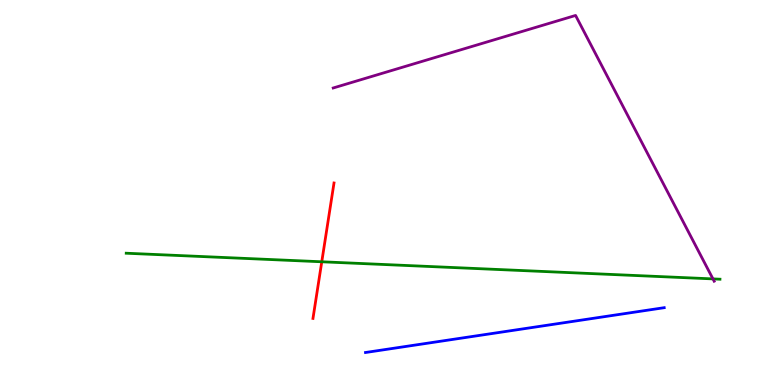[{'lines': ['blue', 'red'], 'intersections': []}, {'lines': ['green', 'red'], 'intersections': [{'x': 4.15, 'y': 3.2}]}, {'lines': ['purple', 'red'], 'intersections': []}, {'lines': ['blue', 'green'], 'intersections': []}, {'lines': ['blue', 'purple'], 'intersections': []}, {'lines': ['green', 'purple'], 'intersections': [{'x': 9.2, 'y': 2.76}]}]